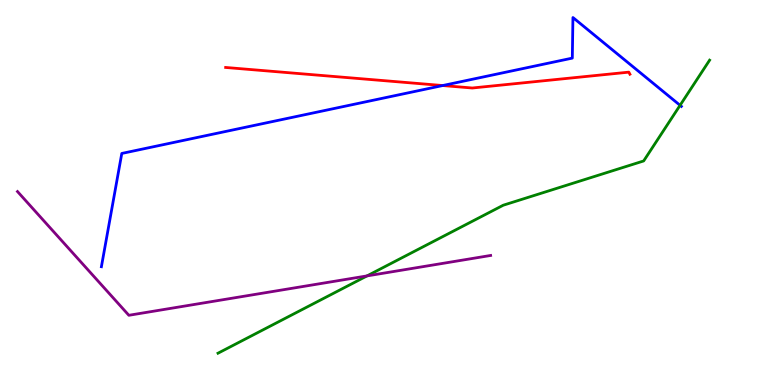[{'lines': ['blue', 'red'], 'intersections': [{'x': 5.71, 'y': 7.78}]}, {'lines': ['green', 'red'], 'intersections': []}, {'lines': ['purple', 'red'], 'intersections': []}, {'lines': ['blue', 'green'], 'intersections': [{'x': 8.78, 'y': 7.26}]}, {'lines': ['blue', 'purple'], 'intersections': []}, {'lines': ['green', 'purple'], 'intersections': [{'x': 4.74, 'y': 2.83}]}]